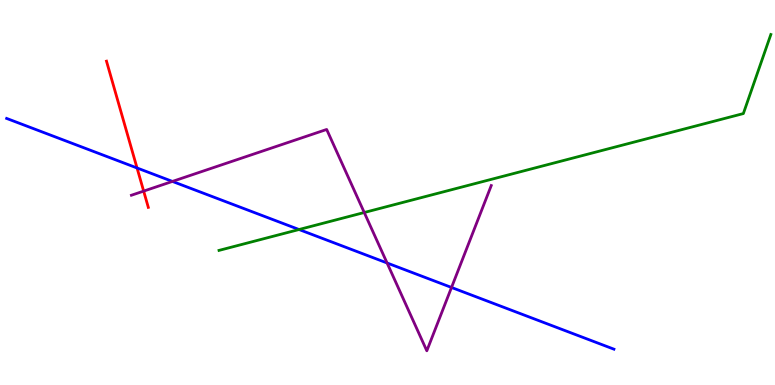[{'lines': ['blue', 'red'], 'intersections': [{'x': 1.77, 'y': 5.64}]}, {'lines': ['green', 'red'], 'intersections': []}, {'lines': ['purple', 'red'], 'intersections': [{'x': 1.85, 'y': 5.04}]}, {'lines': ['blue', 'green'], 'intersections': [{'x': 3.86, 'y': 4.04}]}, {'lines': ['blue', 'purple'], 'intersections': [{'x': 2.22, 'y': 5.29}, {'x': 4.99, 'y': 3.17}, {'x': 5.83, 'y': 2.53}]}, {'lines': ['green', 'purple'], 'intersections': [{'x': 4.7, 'y': 4.48}]}]